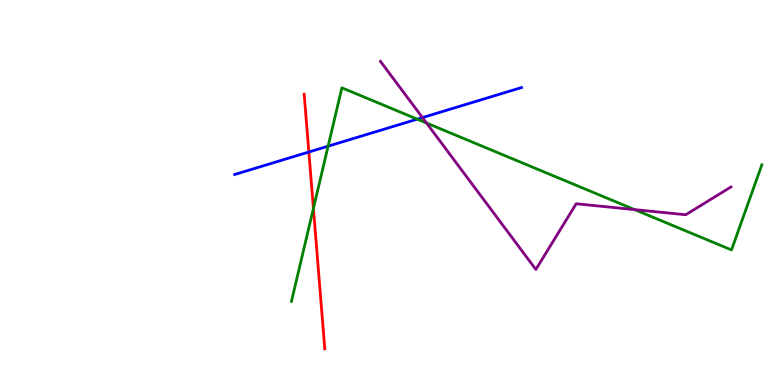[{'lines': ['blue', 'red'], 'intersections': [{'x': 3.99, 'y': 6.05}]}, {'lines': ['green', 'red'], 'intersections': [{'x': 4.04, 'y': 4.59}]}, {'lines': ['purple', 'red'], 'intersections': []}, {'lines': ['blue', 'green'], 'intersections': [{'x': 4.23, 'y': 6.2}, {'x': 5.38, 'y': 6.9}]}, {'lines': ['blue', 'purple'], 'intersections': [{'x': 5.45, 'y': 6.95}]}, {'lines': ['green', 'purple'], 'intersections': [{'x': 5.5, 'y': 6.8}, {'x': 8.19, 'y': 4.56}]}]